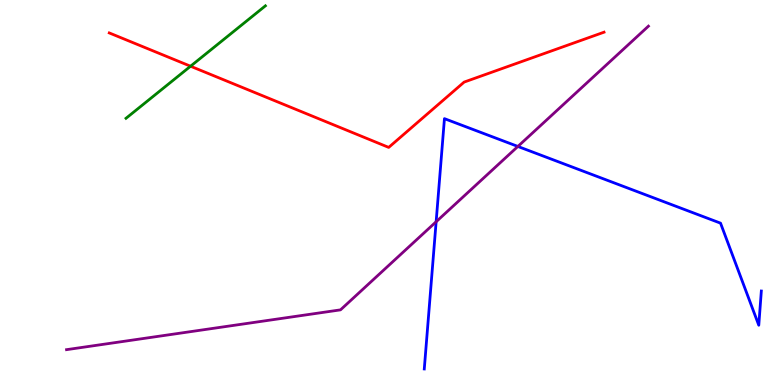[{'lines': ['blue', 'red'], 'intersections': []}, {'lines': ['green', 'red'], 'intersections': [{'x': 2.46, 'y': 8.28}]}, {'lines': ['purple', 'red'], 'intersections': []}, {'lines': ['blue', 'green'], 'intersections': []}, {'lines': ['blue', 'purple'], 'intersections': [{'x': 5.63, 'y': 4.24}, {'x': 6.68, 'y': 6.2}]}, {'lines': ['green', 'purple'], 'intersections': []}]